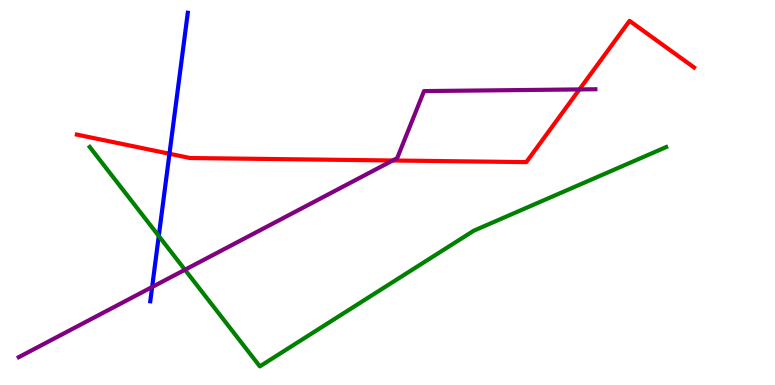[{'lines': ['blue', 'red'], 'intersections': [{'x': 2.19, 'y': 6.01}]}, {'lines': ['green', 'red'], 'intersections': []}, {'lines': ['purple', 'red'], 'intersections': [{'x': 5.07, 'y': 5.83}, {'x': 7.48, 'y': 7.68}]}, {'lines': ['blue', 'green'], 'intersections': [{'x': 2.05, 'y': 3.87}]}, {'lines': ['blue', 'purple'], 'intersections': [{'x': 1.96, 'y': 2.55}]}, {'lines': ['green', 'purple'], 'intersections': [{'x': 2.39, 'y': 2.99}]}]